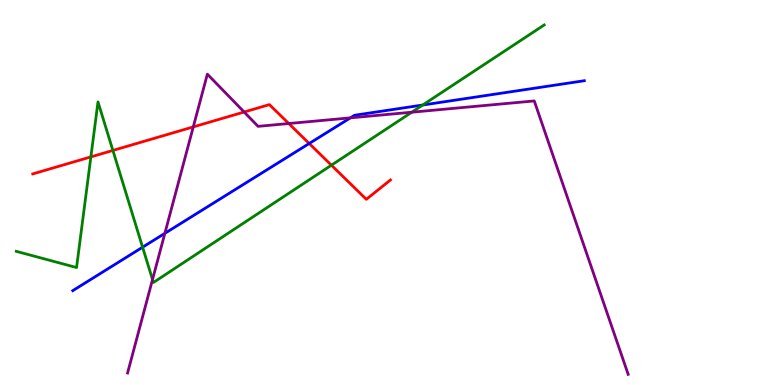[{'lines': ['blue', 'red'], 'intersections': [{'x': 3.99, 'y': 6.27}]}, {'lines': ['green', 'red'], 'intersections': [{'x': 1.17, 'y': 5.92}, {'x': 1.46, 'y': 6.09}, {'x': 4.28, 'y': 5.71}]}, {'lines': ['purple', 'red'], 'intersections': [{'x': 2.49, 'y': 6.7}, {'x': 3.15, 'y': 7.09}, {'x': 3.73, 'y': 6.79}]}, {'lines': ['blue', 'green'], 'intersections': [{'x': 1.84, 'y': 3.58}, {'x': 5.45, 'y': 7.27}]}, {'lines': ['blue', 'purple'], 'intersections': [{'x': 2.13, 'y': 3.94}, {'x': 4.52, 'y': 6.94}]}, {'lines': ['green', 'purple'], 'intersections': [{'x': 1.97, 'y': 2.74}, {'x': 5.31, 'y': 7.09}]}]